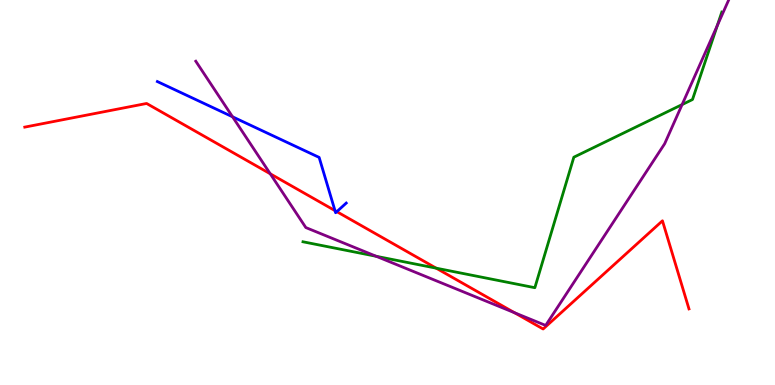[{'lines': ['blue', 'red'], 'intersections': [{'x': 4.32, 'y': 4.53}, {'x': 4.35, 'y': 4.5}]}, {'lines': ['green', 'red'], 'intersections': [{'x': 5.63, 'y': 3.03}]}, {'lines': ['purple', 'red'], 'intersections': [{'x': 3.49, 'y': 5.49}, {'x': 6.64, 'y': 1.88}]}, {'lines': ['blue', 'green'], 'intersections': []}, {'lines': ['blue', 'purple'], 'intersections': [{'x': 3.0, 'y': 6.97}]}, {'lines': ['green', 'purple'], 'intersections': [{'x': 4.85, 'y': 3.34}, {'x': 8.8, 'y': 7.28}, {'x': 9.26, 'y': 9.34}]}]